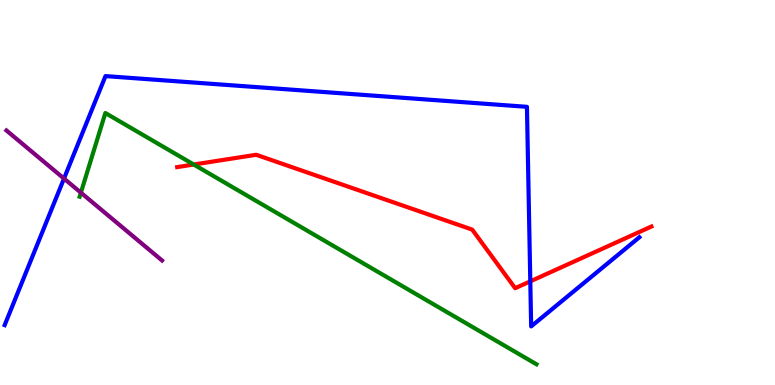[{'lines': ['blue', 'red'], 'intersections': [{'x': 6.84, 'y': 2.69}]}, {'lines': ['green', 'red'], 'intersections': [{'x': 2.5, 'y': 5.73}]}, {'lines': ['purple', 'red'], 'intersections': []}, {'lines': ['blue', 'green'], 'intersections': []}, {'lines': ['blue', 'purple'], 'intersections': [{'x': 0.826, 'y': 5.36}]}, {'lines': ['green', 'purple'], 'intersections': [{'x': 1.04, 'y': 5.0}]}]